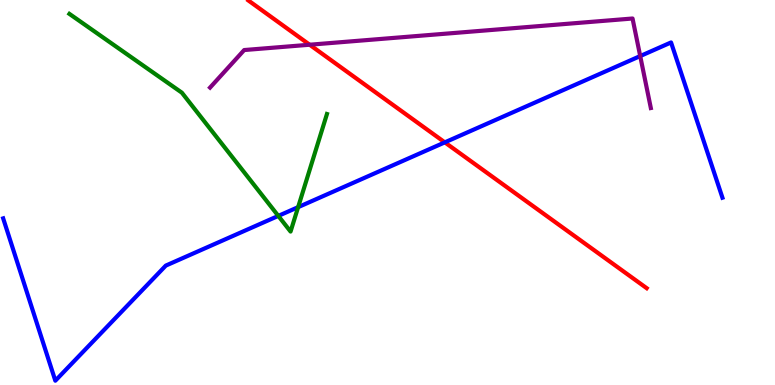[{'lines': ['blue', 'red'], 'intersections': [{'x': 5.74, 'y': 6.3}]}, {'lines': ['green', 'red'], 'intersections': []}, {'lines': ['purple', 'red'], 'intersections': [{'x': 4.0, 'y': 8.84}]}, {'lines': ['blue', 'green'], 'intersections': [{'x': 3.59, 'y': 4.39}, {'x': 3.85, 'y': 4.62}]}, {'lines': ['blue', 'purple'], 'intersections': [{'x': 8.26, 'y': 8.54}]}, {'lines': ['green', 'purple'], 'intersections': []}]